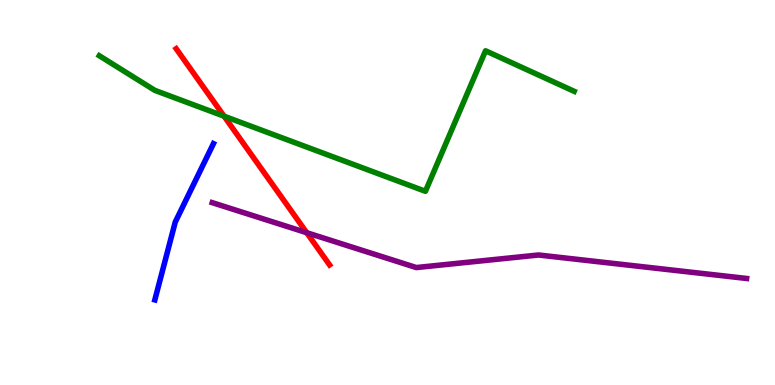[{'lines': ['blue', 'red'], 'intersections': []}, {'lines': ['green', 'red'], 'intersections': [{'x': 2.89, 'y': 6.98}]}, {'lines': ['purple', 'red'], 'intersections': [{'x': 3.96, 'y': 3.96}]}, {'lines': ['blue', 'green'], 'intersections': []}, {'lines': ['blue', 'purple'], 'intersections': []}, {'lines': ['green', 'purple'], 'intersections': []}]